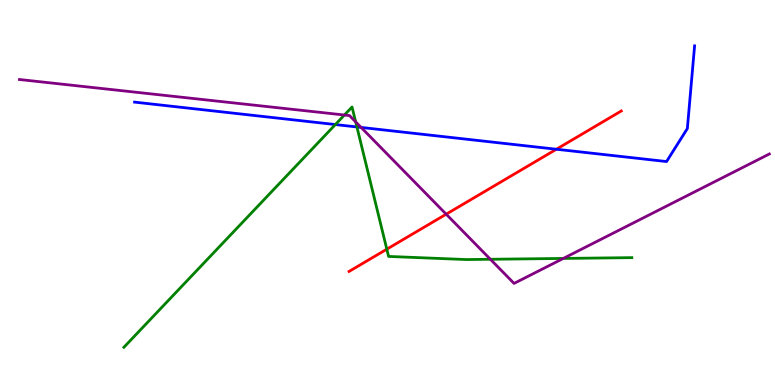[{'lines': ['blue', 'red'], 'intersections': [{'x': 7.18, 'y': 6.12}]}, {'lines': ['green', 'red'], 'intersections': [{'x': 4.99, 'y': 3.53}]}, {'lines': ['purple', 'red'], 'intersections': [{'x': 5.76, 'y': 4.44}]}, {'lines': ['blue', 'green'], 'intersections': [{'x': 4.33, 'y': 6.76}, {'x': 4.61, 'y': 6.7}]}, {'lines': ['blue', 'purple'], 'intersections': [{'x': 4.66, 'y': 6.69}]}, {'lines': ['green', 'purple'], 'intersections': [{'x': 4.44, 'y': 7.01}, {'x': 4.59, 'y': 6.83}, {'x': 6.33, 'y': 3.27}, {'x': 7.27, 'y': 3.29}]}]